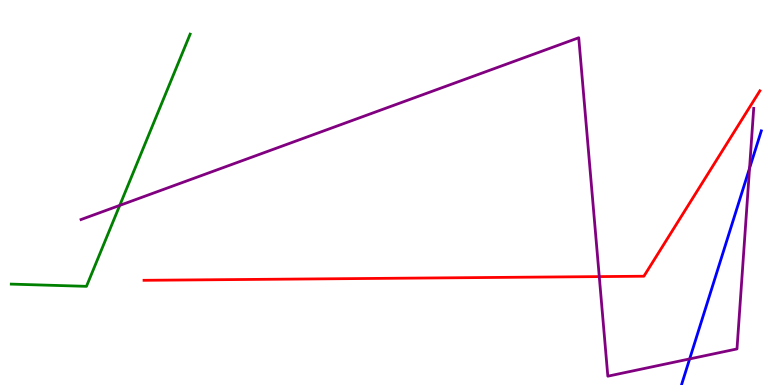[{'lines': ['blue', 'red'], 'intersections': []}, {'lines': ['green', 'red'], 'intersections': []}, {'lines': ['purple', 'red'], 'intersections': [{'x': 7.73, 'y': 2.82}]}, {'lines': ['blue', 'green'], 'intersections': []}, {'lines': ['blue', 'purple'], 'intersections': [{'x': 8.9, 'y': 0.677}, {'x': 9.67, 'y': 5.63}]}, {'lines': ['green', 'purple'], 'intersections': [{'x': 1.55, 'y': 4.66}]}]